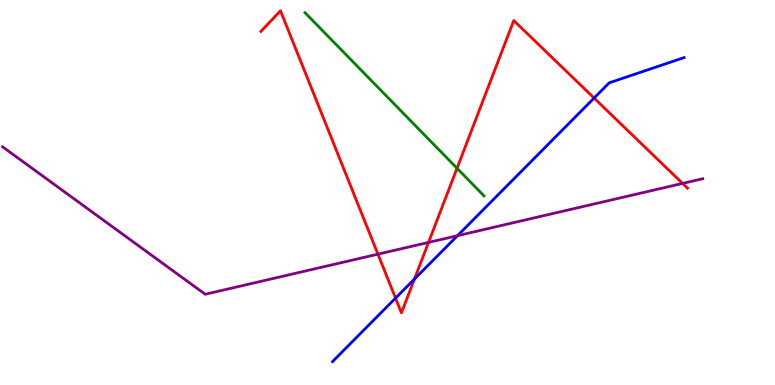[{'lines': ['blue', 'red'], 'intersections': [{'x': 5.1, 'y': 2.26}, {'x': 5.35, 'y': 2.75}, {'x': 7.67, 'y': 7.45}]}, {'lines': ['green', 'red'], 'intersections': [{'x': 5.9, 'y': 5.63}]}, {'lines': ['purple', 'red'], 'intersections': [{'x': 4.88, 'y': 3.4}, {'x': 5.53, 'y': 3.7}, {'x': 8.81, 'y': 5.24}]}, {'lines': ['blue', 'green'], 'intersections': []}, {'lines': ['blue', 'purple'], 'intersections': [{'x': 5.9, 'y': 3.88}]}, {'lines': ['green', 'purple'], 'intersections': []}]